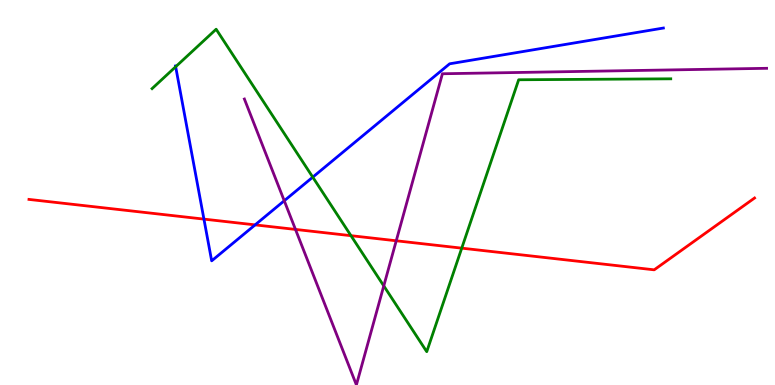[{'lines': ['blue', 'red'], 'intersections': [{'x': 2.63, 'y': 4.31}, {'x': 3.29, 'y': 4.16}]}, {'lines': ['green', 'red'], 'intersections': [{'x': 4.53, 'y': 3.88}, {'x': 5.96, 'y': 3.55}]}, {'lines': ['purple', 'red'], 'intersections': [{'x': 3.81, 'y': 4.04}, {'x': 5.11, 'y': 3.75}]}, {'lines': ['blue', 'green'], 'intersections': [{'x': 2.27, 'y': 8.27}, {'x': 4.04, 'y': 5.4}]}, {'lines': ['blue', 'purple'], 'intersections': [{'x': 3.67, 'y': 4.79}]}, {'lines': ['green', 'purple'], 'intersections': [{'x': 4.95, 'y': 2.57}]}]